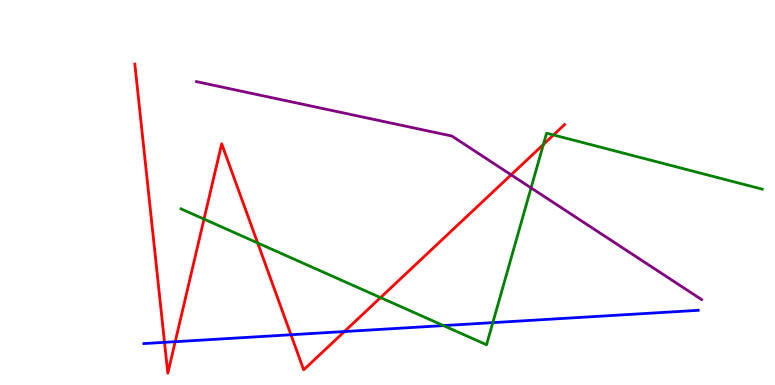[{'lines': ['blue', 'red'], 'intersections': [{'x': 2.12, 'y': 1.11}, {'x': 2.26, 'y': 1.12}, {'x': 3.75, 'y': 1.31}, {'x': 4.44, 'y': 1.39}]}, {'lines': ['green', 'red'], 'intersections': [{'x': 2.63, 'y': 4.31}, {'x': 3.32, 'y': 3.69}, {'x': 4.91, 'y': 2.27}, {'x': 7.01, 'y': 6.25}, {'x': 7.14, 'y': 6.49}]}, {'lines': ['purple', 'red'], 'intersections': [{'x': 6.6, 'y': 5.46}]}, {'lines': ['blue', 'green'], 'intersections': [{'x': 5.72, 'y': 1.54}, {'x': 6.36, 'y': 1.62}]}, {'lines': ['blue', 'purple'], 'intersections': []}, {'lines': ['green', 'purple'], 'intersections': [{'x': 6.85, 'y': 5.12}]}]